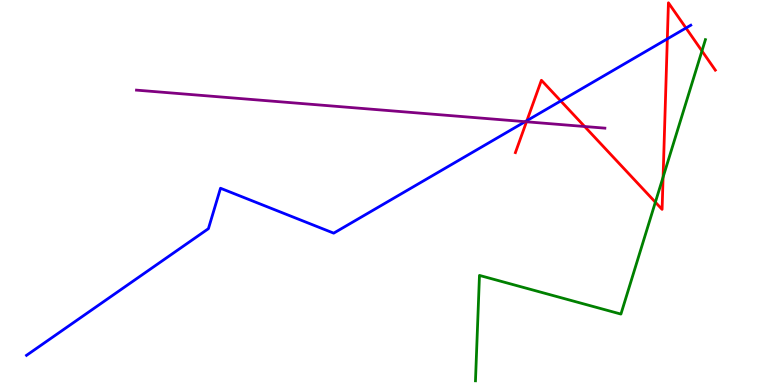[{'lines': ['blue', 'red'], 'intersections': [{'x': 6.8, 'y': 6.87}, {'x': 7.24, 'y': 7.38}, {'x': 8.61, 'y': 8.99}, {'x': 8.85, 'y': 9.27}]}, {'lines': ['green', 'red'], 'intersections': [{'x': 8.46, 'y': 4.75}, {'x': 8.56, 'y': 5.4}, {'x': 9.06, 'y': 8.68}]}, {'lines': ['purple', 'red'], 'intersections': [{'x': 6.79, 'y': 6.84}, {'x': 7.54, 'y': 6.71}]}, {'lines': ['blue', 'green'], 'intersections': []}, {'lines': ['blue', 'purple'], 'intersections': [{'x': 6.78, 'y': 6.84}]}, {'lines': ['green', 'purple'], 'intersections': []}]